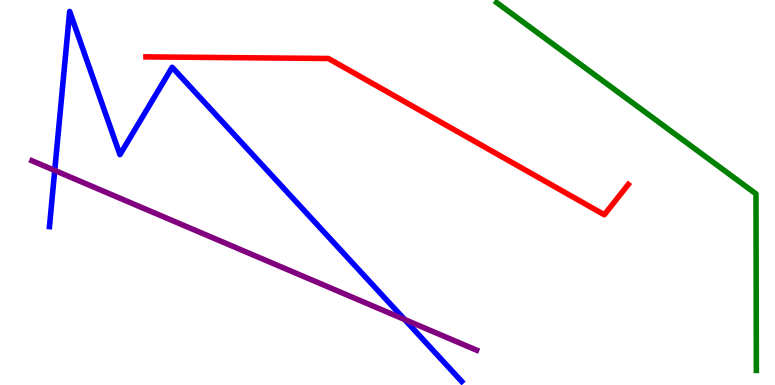[{'lines': ['blue', 'red'], 'intersections': []}, {'lines': ['green', 'red'], 'intersections': []}, {'lines': ['purple', 'red'], 'intersections': []}, {'lines': ['blue', 'green'], 'intersections': []}, {'lines': ['blue', 'purple'], 'intersections': [{'x': 0.706, 'y': 5.57}, {'x': 5.22, 'y': 1.7}]}, {'lines': ['green', 'purple'], 'intersections': []}]